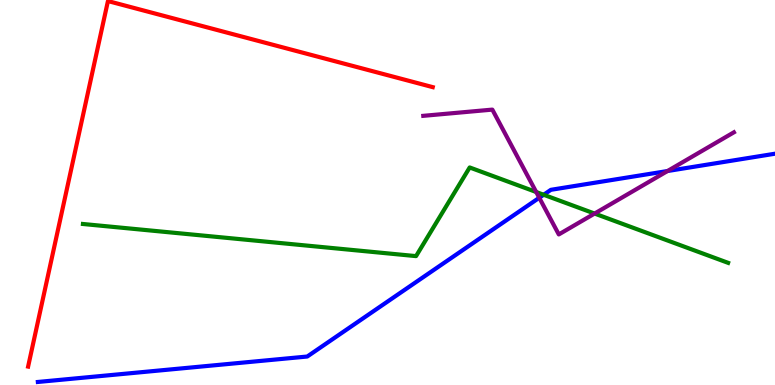[{'lines': ['blue', 'red'], 'intersections': []}, {'lines': ['green', 'red'], 'intersections': []}, {'lines': ['purple', 'red'], 'intersections': []}, {'lines': ['blue', 'green'], 'intersections': [{'x': 7.01, 'y': 4.94}]}, {'lines': ['blue', 'purple'], 'intersections': [{'x': 6.96, 'y': 4.86}, {'x': 8.61, 'y': 5.56}]}, {'lines': ['green', 'purple'], 'intersections': [{'x': 6.92, 'y': 5.01}, {'x': 7.67, 'y': 4.45}]}]